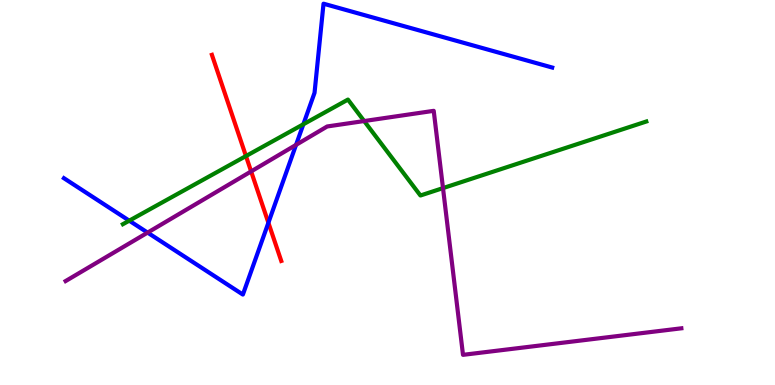[{'lines': ['blue', 'red'], 'intersections': [{'x': 3.46, 'y': 4.21}]}, {'lines': ['green', 'red'], 'intersections': [{'x': 3.17, 'y': 5.95}]}, {'lines': ['purple', 'red'], 'intersections': [{'x': 3.24, 'y': 5.55}]}, {'lines': ['blue', 'green'], 'intersections': [{'x': 1.67, 'y': 4.27}, {'x': 3.91, 'y': 6.77}]}, {'lines': ['blue', 'purple'], 'intersections': [{'x': 1.9, 'y': 3.96}, {'x': 3.82, 'y': 6.24}]}, {'lines': ['green', 'purple'], 'intersections': [{'x': 4.7, 'y': 6.86}, {'x': 5.72, 'y': 5.11}]}]